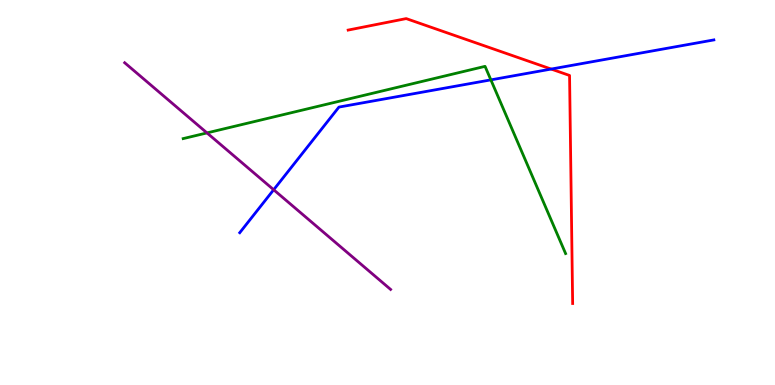[{'lines': ['blue', 'red'], 'intersections': [{'x': 7.11, 'y': 8.21}]}, {'lines': ['green', 'red'], 'intersections': []}, {'lines': ['purple', 'red'], 'intersections': []}, {'lines': ['blue', 'green'], 'intersections': [{'x': 6.33, 'y': 7.93}]}, {'lines': ['blue', 'purple'], 'intersections': [{'x': 3.53, 'y': 5.07}]}, {'lines': ['green', 'purple'], 'intersections': [{'x': 2.67, 'y': 6.55}]}]